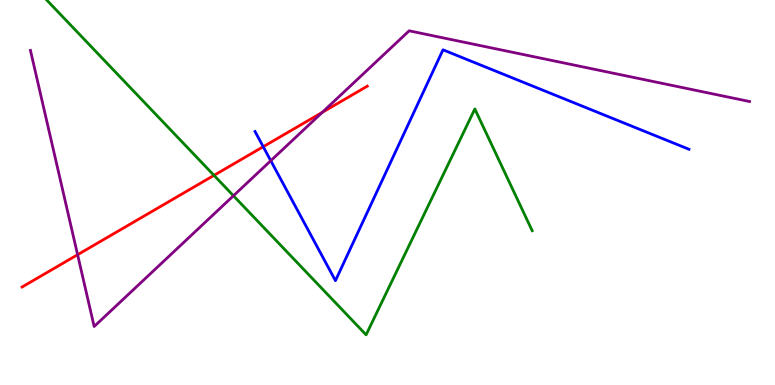[{'lines': ['blue', 'red'], 'intersections': [{'x': 3.4, 'y': 6.19}]}, {'lines': ['green', 'red'], 'intersections': [{'x': 2.76, 'y': 5.45}]}, {'lines': ['purple', 'red'], 'intersections': [{'x': 1.0, 'y': 3.38}, {'x': 4.16, 'y': 7.08}]}, {'lines': ['blue', 'green'], 'intersections': []}, {'lines': ['blue', 'purple'], 'intersections': [{'x': 3.49, 'y': 5.83}]}, {'lines': ['green', 'purple'], 'intersections': [{'x': 3.01, 'y': 4.92}]}]